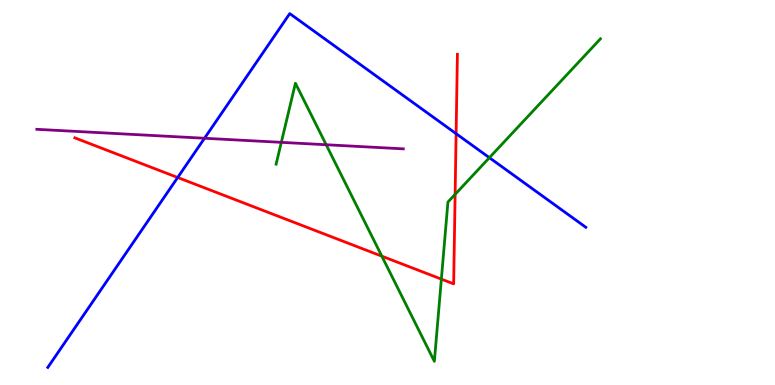[{'lines': ['blue', 'red'], 'intersections': [{'x': 2.29, 'y': 5.39}, {'x': 5.89, 'y': 6.53}]}, {'lines': ['green', 'red'], 'intersections': [{'x': 4.93, 'y': 3.35}, {'x': 5.7, 'y': 2.75}, {'x': 5.87, 'y': 4.95}]}, {'lines': ['purple', 'red'], 'intersections': []}, {'lines': ['blue', 'green'], 'intersections': [{'x': 6.31, 'y': 5.9}]}, {'lines': ['blue', 'purple'], 'intersections': [{'x': 2.64, 'y': 6.41}]}, {'lines': ['green', 'purple'], 'intersections': [{'x': 3.63, 'y': 6.3}, {'x': 4.21, 'y': 6.24}]}]